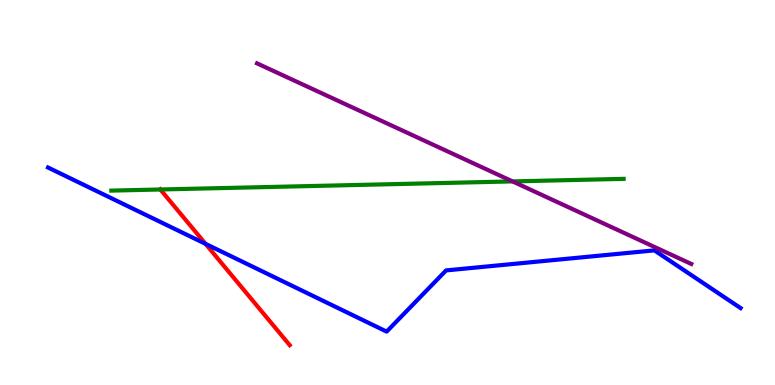[{'lines': ['blue', 'red'], 'intersections': [{'x': 2.65, 'y': 3.67}]}, {'lines': ['green', 'red'], 'intersections': [{'x': 2.07, 'y': 5.08}]}, {'lines': ['purple', 'red'], 'intersections': []}, {'lines': ['blue', 'green'], 'intersections': []}, {'lines': ['blue', 'purple'], 'intersections': []}, {'lines': ['green', 'purple'], 'intersections': [{'x': 6.61, 'y': 5.29}]}]